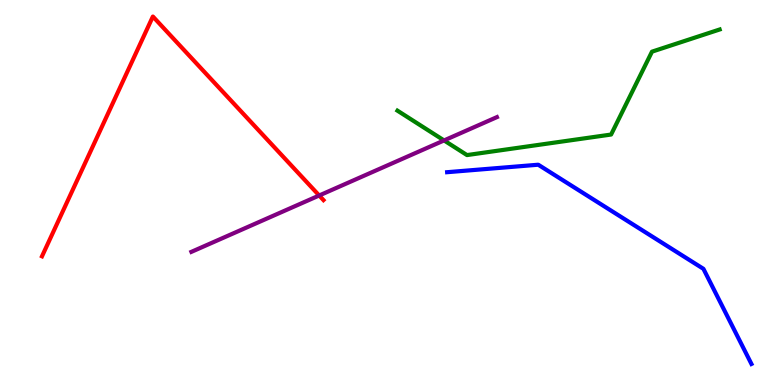[{'lines': ['blue', 'red'], 'intersections': []}, {'lines': ['green', 'red'], 'intersections': []}, {'lines': ['purple', 'red'], 'intersections': [{'x': 4.12, 'y': 4.92}]}, {'lines': ['blue', 'green'], 'intersections': []}, {'lines': ['blue', 'purple'], 'intersections': []}, {'lines': ['green', 'purple'], 'intersections': [{'x': 5.73, 'y': 6.35}]}]